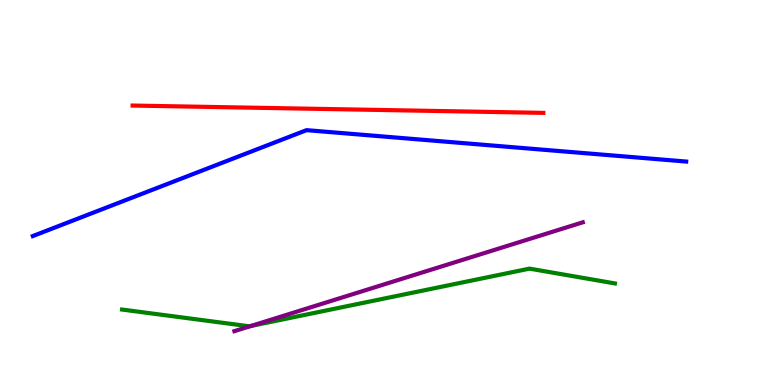[{'lines': ['blue', 'red'], 'intersections': []}, {'lines': ['green', 'red'], 'intersections': []}, {'lines': ['purple', 'red'], 'intersections': []}, {'lines': ['blue', 'green'], 'intersections': []}, {'lines': ['blue', 'purple'], 'intersections': []}, {'lines': ['green', 'purple'], 'intersections': [{'x': 3.24, 'y': 1.53}]}]